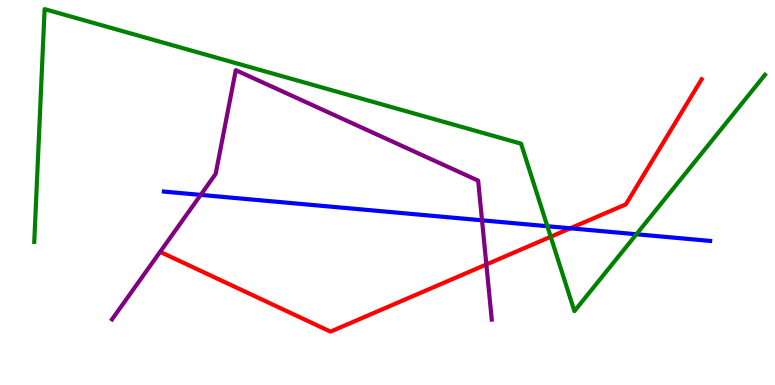[{'lines': ['blue', 'red'], 'intersections': [{'x': 7.36, 'y': 4.07}]}, {'lines': ['green', 'red'], 'intersections': [{'x': 7.11, 'y': 3.85}]}, {'lines': ['purple', 'red'], 'intersections': [{'x': 6.28, 'y': 3.13}]}, {'lines': ['blue', 'green'], 'intersections': [{'x': 7.06, 'y': 4.12}, {'x': 8.21, 'y': 3.92}]}, {'lines': ['blue', 'purple'], 'intersections': [{'x': 2.59, 'y': 4.94}, {'x': 6.22, 'y': 4.28}]}, {'lines': ['green', 'purple'], 'intersections': []}]